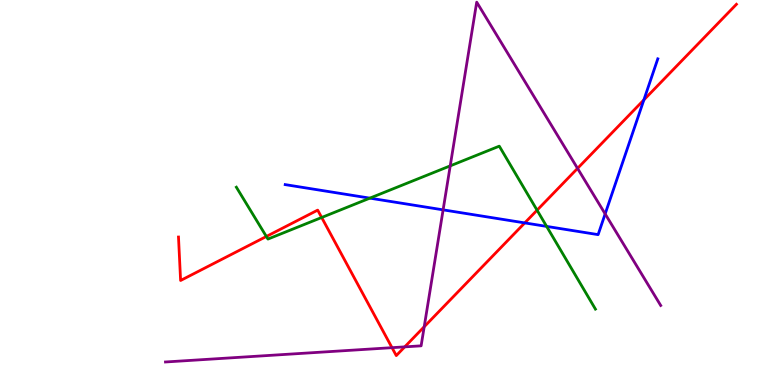[{'lines': ['blue', 'red'], 'intersections': [{'x': 6.77, 'y': 4.21}, {'x': 8.31, 'y': 7.41}]}, {'lines': ['green', 'red'], 'intersections': [{'x': 3.44, 'y': 3.86}, {'x': 4.15, 'y': 4.35}, {'x': 6.93, 'y': 4.54}]}, {'lines': ['purple', 'red'], 'intersections': [{'x': 5.06, 'y': 0.97}, {'x': 5.22, 'y': 0.99}, {'x': 5.47, 'y': 1.51}, {'x': 7.45, 'y': 5.63}]}, {'lines': ['blue', 'green'], 'intersections': [{'x': 4.77, 'y': 4.85}, {'x': 7.05, 'y': 4.12}]}, {'lines': ['blue', 'purple'], 'intersections': [{'x': 5.72, 'y': 4.55}, {'x': 7.81, 'y': 4.44}]}, {'lines': ['green', 'purple'], 'intersections': [{'x': 5.81, 'y': 5.69}]}]